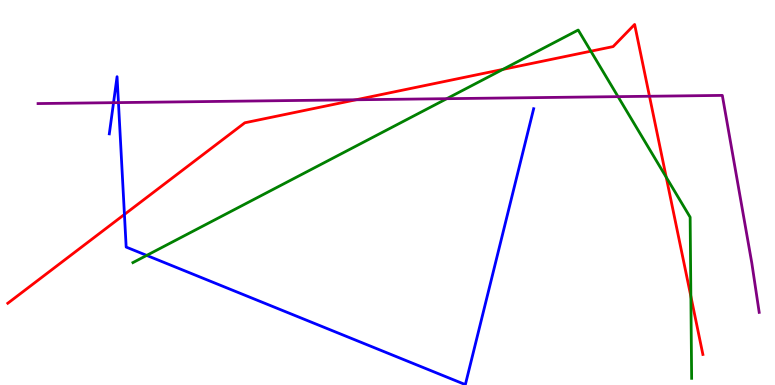[{'lines': ['blue', 'red'], 'intersections': [{'x': 1.61, 'y': 4.43}]}, {'lines': ['green', 'red'], 'intersections': [{'x': 6.49, 'y': 8.2}, {'x': 7.62, 'y': 8.67}, {'x': 8.6, 'y': 5.4}, {'x': 8.91, 'y': 2.3}]}, {'lines': ['purple', 'red'], 'intersections': [{'x': 4.59, 'y': 7.41}, {'x': 8.38, 'y': 7.5}]}, {'lines': ['blue', 'green'], 'intersections': [{'x': 1.89, 'y': 3.37}]}, {'lines': ['blue', 'purple'], 'intersections': [{'x': 1.47, 'y': 7.33}, {'x': 1.53, 'y': 7.33}]}, {'lines': ['green', 'purple'], 'intersections': [{'x': 5.76, 'y': 7.44}, {'x': 7.97, 'y': 7.49}]}]